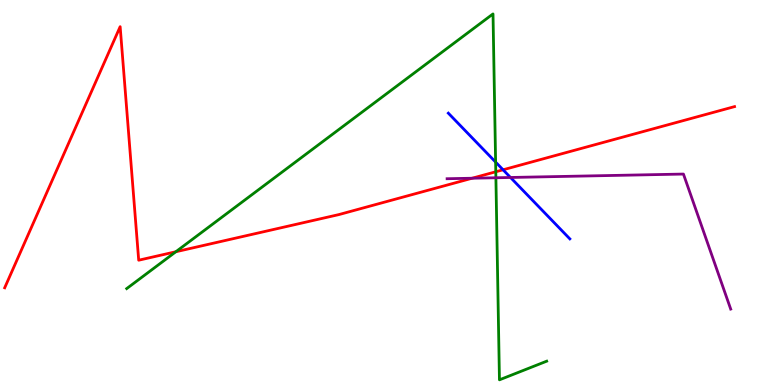[{'lines': ['blue', 'red'], 'intersections': [{'x': 6.49, 'y': 5.59}]}, {'lines': ['green', 'red'], 'intersections': [{'x': 2.27, 'y': 3.46}, {'x': 6.4, 'y': 5.54}]}, {'lines': ['purple', 'red'], 'intersections': [{'x': 6.09, 'y': 5.37}]}, {'lines': ['blue', 'green'], 'intersections': [{'x': 6.4, 'y': 5.79}]}, {'lines': ['blue', 'purple'], 'intersections': [{'x': 6.59, 'y': 5.39}]}, {'lines': ['green', 'purple'], 'intersections': [{'x': 6.4, 'y': 5.38}]}]